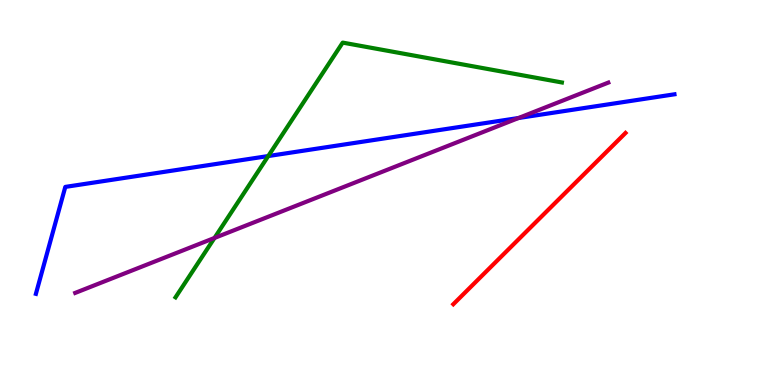[{'lines': ['blue', 'red'], 'intersections': []}, {'lines': ['green', 'red'], 'intersections': []}, {'lines': ['purple', 'red'], 'intersections': []}, {'lines': ['blue', 'green'], 'intersections': [{'x': 3.46, 'y': 5.95}]}, {'lines': ['blue', 'purple'], 'intersections': [{'x': 6.69, 'y': 6.94}]}, {'lines': ['green', 'purple'], 'intersections': [{'x': 2.77, 'y': 3.82}]}]